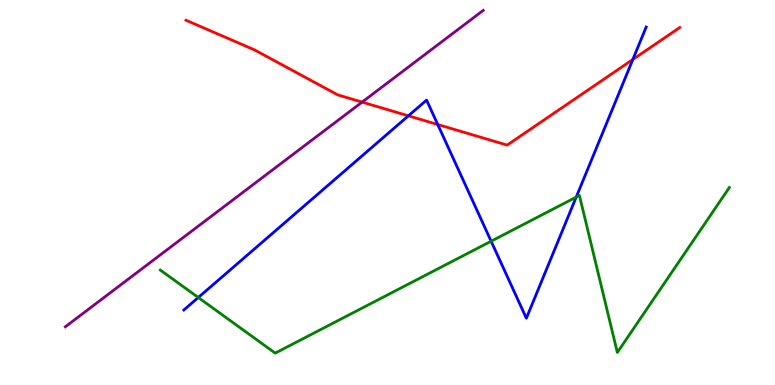[{'lines': ['blue', 'red'], 'intersections': [{'x': 5.27, 'y': 6.99}, {'x': 5.65, 'y': 6.77}, {'x': 8.17, 'y': 8.46}]}, {'lines': ['green', 'red'], 'intersections': []}, {'lines': ['purple', 'red'], 'intersections': [{'x': 4.67, 'y': 7.35}]}, {'lines': ['blue', 'green'], 'intersections': [{'x': 2.56, 'y': 2.27}, {'x': 6.34, 'y': 3.73}, {'x': 7.43, 'y': 4.88}]}, {'lines': ['blue', 'purple'], 'intersections': []}, {'lines': ['green', 'purple'], 'intersections': []}]